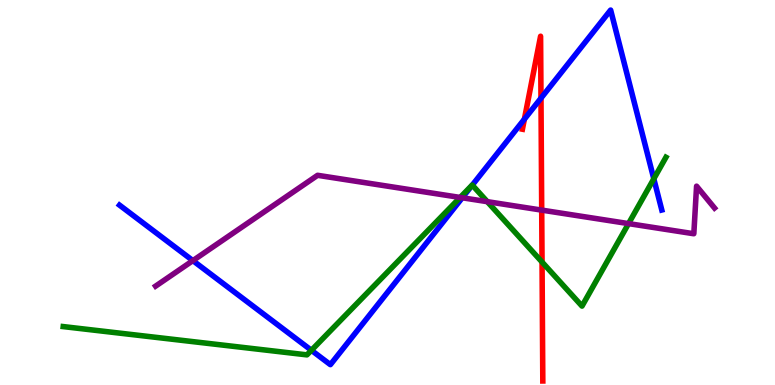[{'lines': ['blue', 'red'], 'intersections': [{'x': 6.77, 'y': 6.9}, {'x': 6.98, 'y': 7.45}]}, {'lines': ['green', 'red'], 'intersections': [{'x': 6.99, 'y': 3.19}]}, {'lines': ['purple', 'red'], 'intersections': [{'x': 6.99, 'y': 4.54}]}, {'lines': ['blue', 'green'], 'intersections': [{'x': 4.02, 'y': 0.901}, {'x': 6.09, 'y': 5.19}, {'x': 8.44, 'y': 5.36}]}, {'lines': ['blue', 'purple'], 'intersections': [{'x': 2.49, 'y': 3.23}, {'x': 5.96, 'y': 4.86}]}, {'lines': ['green', 'purple'], 'intersections': [{'x': 5.94, 'y': 4.87}, {'x': 6.29, 'y': 4.76}, {'x': 8.11, 'y': 4.19}]}]